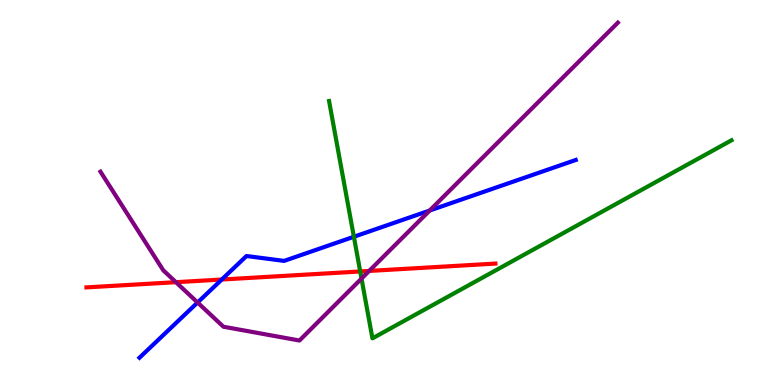[{'lines': ['blue', 'red'], 'intersections': [{'x': 2.86, 'y': 2.74}]}, {'lines': ['green', 'red'], 'intersections': [{'x': 4.65, 'y': 2.95}]}, {'lines': ['purple', 'red'], 'intersections': [{'x': 2.27, 'y': 2.67}, {'x': 4.76, 'y': 2.96}]}, {'lines': ['blue', 'green'], 'intersections': [{'x': 4.57, 'y': 3.85}]}, {'lines': ['blue', 'purple'], 'intersections': [{'x': 2.55, 'y': 2.14}, {'x': 5.54, 'y': 4.53}]}, {'lines': ['green', 'purple'], 'intersections': [{'x': 4.66, 'y': 2.76}]}]